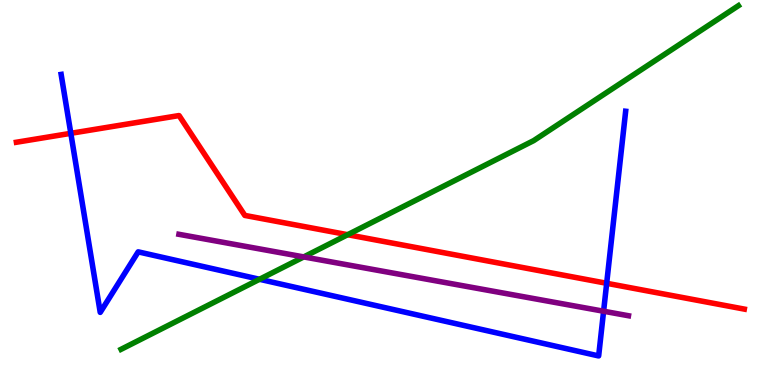[{'lines': ['blue', 'red'], 'intersections': [{'x': 0.914, 'y': 6.54}, {'x': 7.83, 'y': 2.64}]}, {'lines': ['green', 'red'], 'intersections': [{'x': 4.49, 'y': 3.9}]}, {'lines': ['purple', 'red'], 'intersections': []}, {'lines': ['blue', 'green'], 'intersections': [{'x': 3.35, 'y': 2.75}]}, {'lines': ['blue', 'purple'], 'intersections': [{'x': 7.79, 'y': 1.92}]}, {'lines': ['green', 'purple'], 'intersections': [{'x': 3.92, 'y': 3.33}]}]